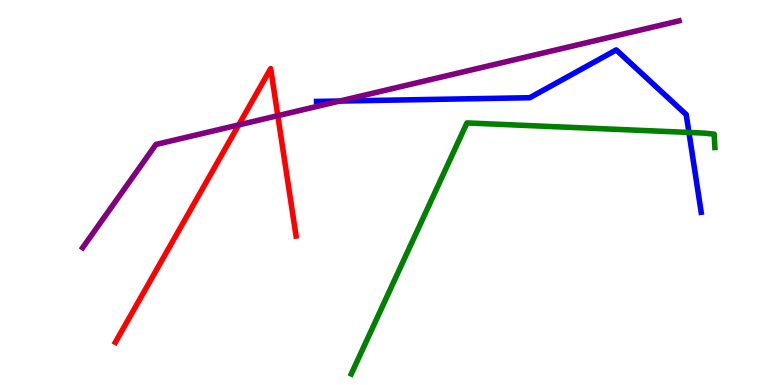[{'lines': ['blue', 'red'], 'intersections': []}, {'lines': ['green', 'red'], 'intersections': []}, {'lines': ['purple', 'red'], 'intersections': [{'x': 3.08, 'y': 6.76}, {'x': 3.58, 'y': 7.0}]}, {'lines': ['blue', 'green'], 'intersections': [{'x': 8.89, 'y': 6.56}]}, {'lines': ['blue', 'purple'], 'intersections': [{'x': 4.38, 'y': 7.38}]}, {'lines': ['green', 'purple'], 'intersections': []}]